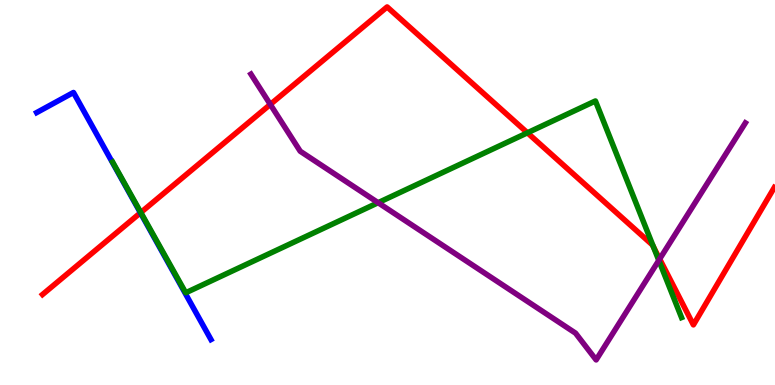[{'lines': ['blue', 'red'], 'intersections': [{'x': 1.81, 'y': 4.47}]}, {'lines': ['green', 'red'], 'intersections': [{'x': 1.82, 'y': 4.48}, {'x': 6.81, 'y': 6.55}, {'x': 8.43, 'y': 3.59}]}, {'lines': ['purple', 'red'], 'intersections': [{'x': 3.49, 'y': 7.29}, {'x': 8.51, 'y': 3.27}]}, {'lines': ['blue', 'green'], 'intersections': []}, {'lines': ['blue', 'purple'], 'intersections': []}, {'lines': ['green', 'purple'], 'intersections': [{'x': 4.88, 'y': 4.73}, {'x': 8.5, 'y': 3.24}]}]